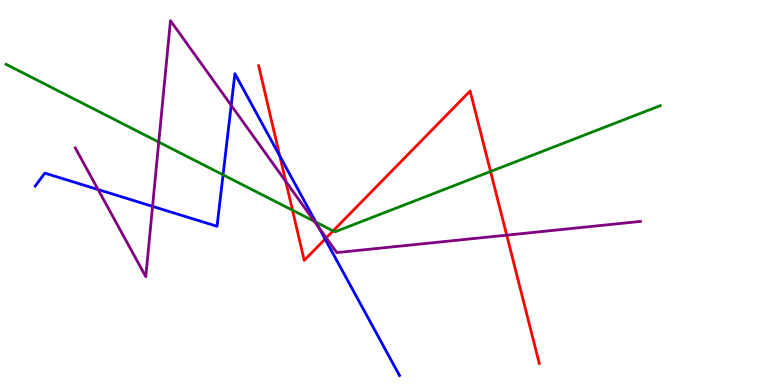[{'lines': ['blue', 'red'], 'intersections': [{'x': 3.61, 'y': 5.95}, {'x': 4.19, 'y': 3.79}]}, {'lines': ['green', 'red'], 'intersections': [{'x': 3.77, 'y': 4.54}, {'x': 4.3, 'y': 4.0}, {'x': 6.33, 'y': 5.55}]}, {'lines': ['purple', 'red'], 'intersections': [{'x': 3.69, 'y': 5.29}, {'x': 4.21, 'y': 3.82}, {'x': 6.54, 'y': 3.89}]}, {'lines': ['blue', 'green'], 'intersections': [{'x': 2.88, 'y': 5.46}, {'x': 4.08, 'y': 4.23}]}, {'lines': ['blue', 'purple'], 'intersections': [{'x': 1.27, 'y': 5.08}, {'x': 1.97, 'y': 4.64}, {'x': 2.98, 'y': 7.26}, {'x': 4.11, 'y': 4.1}]}, {'lines': ['green', 'purple'], 'intersections': [{'x': 2.05, 'y': 6.31}, {'x': 4.06, 'y': 4.25}]}]